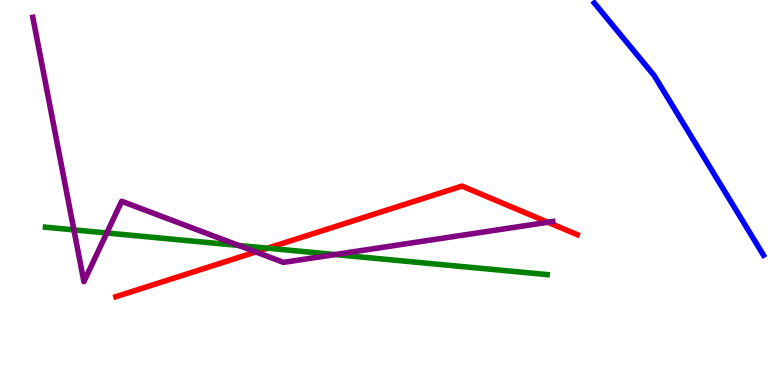[{'lines': ['blue', 'red'], 'intersections': []}, {'lines': ['green', 'red'], 'intersections': [{'x': 3.45, 'y': 3.55}]}, {'lines': ['purple', 'red'], 'intersections': [{'x': 3.3, 'y': 3.46}, {'x': 7.07, 'y': 4.23}]}, {'lines': ['blue', 'green'], 'intersections': []}, {'lines': ['blue', 'purple'], 'intersections': []}, {'lines': ['green', 'purple'], 'intersections': [{'x': 0.953, 'y': 4.03}, {'x': 1.38, 'y': 3.95}, {'x': 3.08, 'y': 3.62}, {'x': 4.32, 'y': 3.39}]}]